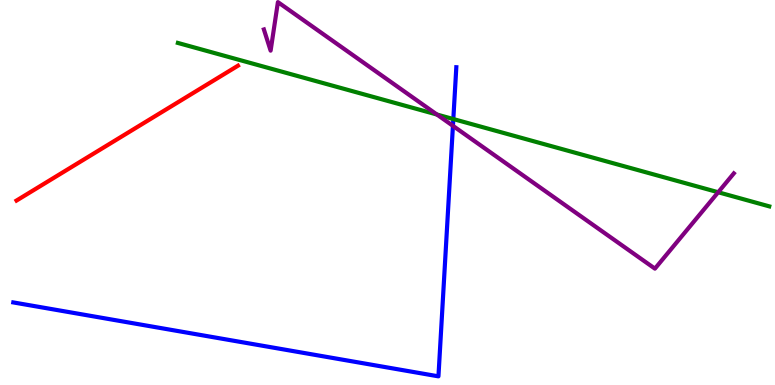[{'lines': ['blue', 'red'], 'intersections': []}, {'lines': ['green', 'red'], 'intersections': []}, {'lines': ['purple', 'red'], 'intersections': []}, {'lines': ['blue', 'green'], 'intersections': [{'x': 5.85, 'y': 6.91}]}, {'lines': ['blue', 'purple'], 'intersections': [{'x': 5.84, 'y': 6.73}]}, {'lines': ['green', 'purple'], 'intersections': [{'x': 5.64, 'y': 7.03}, {'x': 9.27, 'y': 5.01}]}]